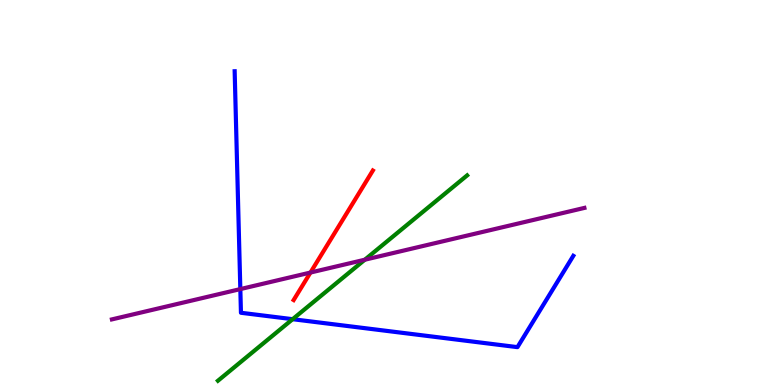[{'lines': ['blue', 'red'], 'intersections': []}, {'lines': ['green', 'red'], 'intersections': []}, {'lines': ['purple', 'red'], 'intersections': [{'x': 4.01, 'y': 2.92}]}, {'lines': ['blue', 'green'], 'intersections': [{'x': 3.78, 'y': 1.71}]}, {'lines': ['blue', 'purple'], 'intersections': [{'x': 3.1, 'y': 2.49}]}, {'lines': ['green', 'purple'], 'intersections': [{'x': 4.71, 'y': 3.25}]}]